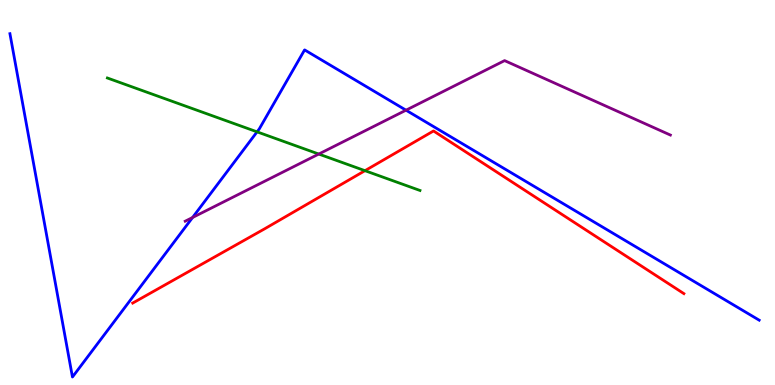[{'lines': ['blue', 'red'], 'intersections': []}, {'lines': ['green', 'red'], 'intersections': [{'x': 4.71, 'y': 5.57}]}, {'lines': ['purple', 'red'], 'intersections': []}, {'lines': ['blue', 'green'], 'intersections': [{'x': 3.32, 'y': 6.58}]}, {'lines': ['blue', 'purple'], 'intersections': [{'x': 2.48, 'y': 4.35}, {'x': 5.24, 'y': 7.14}]}, {'lines': ['green', 'purple'], 'intersections': [{'x': 4.11, 'y': 6.0}]}]